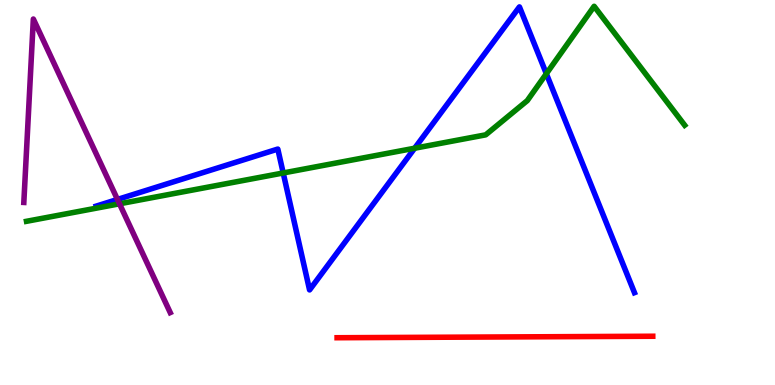[{'lines': ['blue', 'red'], 'intersections': []}, {'lines': ['green', 'red'], 'intersections': []}, {'lines': ['purple', 'red'], 'intersections': []}, {'lines': ['blue', 'green'], 'intersections': [{'x': 3.65, 'y': 5.51}, {'x': 5.35, 'y': 6.15}, {'x': 7.05, 'y': 8.09}]}, {'lines': ['blue', 'purple'], 'intersections': [{'x': 1.52, 'y': 4.82}]}, {'lines': ['green', 'purple'], 'intersections': [{'x': 1.54, 'y': 4.71}]}]